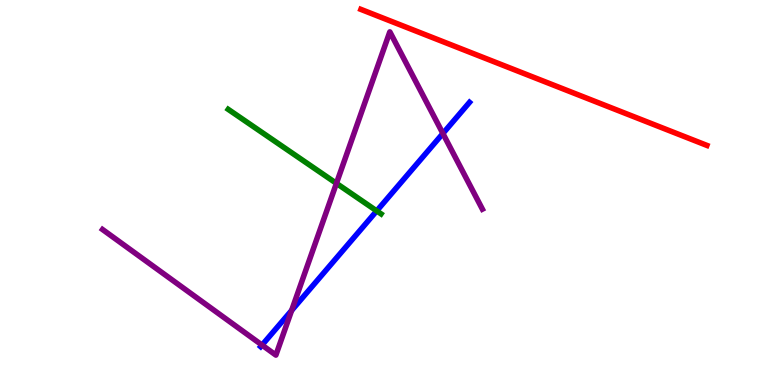[{'lines': ['blue', 'red'], 'intersections': []}, {'lines': ['green', 'red'], 'intersections': []}, {'lines': ['purple', 'red'], 'intersections': []}, {'lines': ['blue', 'green'], 'intersections': [{'x': 4.86, 'y': 4.52}]}, {'lines': ['blue', 'purple'], 'intersections': [{'x': 3.38, 'y': 1.04}, {'x': 3.76, 'y': 1.94}, {'x': 5.71, 'y': 6.53}]}, {'lines': ['green', 'purple'], 'intersections': [{'x': 4.34, 'y': 5.24}]}]